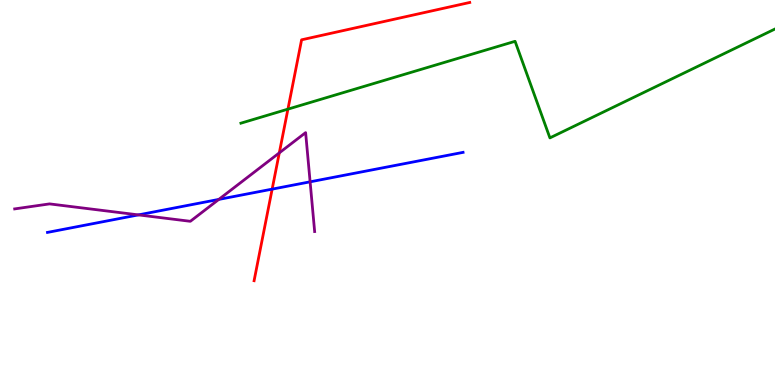[{'lines': ['blue', 'red'], 'intersections': [{'x': 3.51, 'y': 5.09}]}, {'lines': ['green', 'red'], 'intersections': [{'x': 3.72, 'y': 7.17}]}, {'lines': ['purple', 'red'], 'intersections': [{'x': 3.6, 'y': 6.03}]}, {'lines': ['blue', 'green'], 'intersections': []}, {'lines': ['blue', 'purple'], 'intersections': [{'x': 1.79, 'y': 4.42}, {'x': 2.82, 'y': 4.82}, {'x': 4.0, 'y': 5.28}]}, {'lines': ['green', 'purple'], 'intersections': []}]